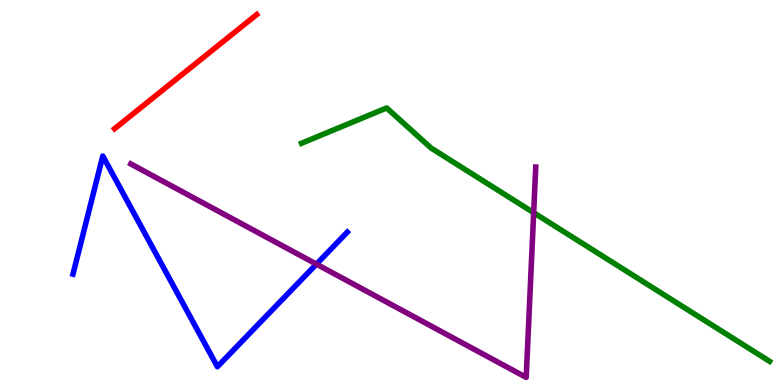[{'lines': ['blue', 'red'], 'intersections': []}, {'lines': ['green', 'red'], 'intersections': []}, {'lines': ['purple', 'red'], 'intersections': []}, {'lines': ['blue', 'green'], 'intersections': []}, {'lines': ['blue', 'purple'], 'intersections': [{'x': 4.08, 'y': 3.14}]}, {'lines': ['green', 'purple'], 'intersections': [{'x': 6.89, 'y': 4.48}]}]